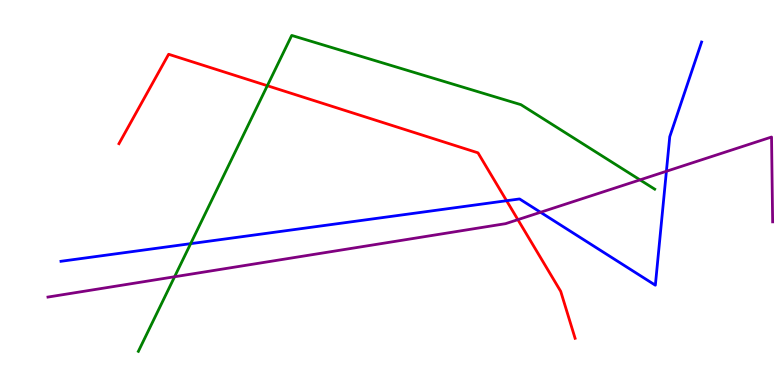[{'lines': ['blue', 'red'], 'intersections': [{'x': 6.54, 'y': 4.79}]}, {'lines': ['green', 'red'], 'intersections': [{'x': 3.45, 'y': 7.77}]}, {'lines': ['purple', 'red'], 'intersections': [{'x': 6.68, 'y': 4.29}]}, {'lines': ['blue', 'green'], 'intersections': [{'x': 2.46, 'y': 3.67}]}, {'lines': ['blue', 'purple'], 'intersections': [{'x': 6.97, 'y': 4.49}, {'x': 8.6, 'y': 5.55}]}, {'lines': ['green', 'purple'], 'intersections': [{'x': 2.25, 'y': 2.81}, {'x': 8.26, 'y': 5.33}]}]